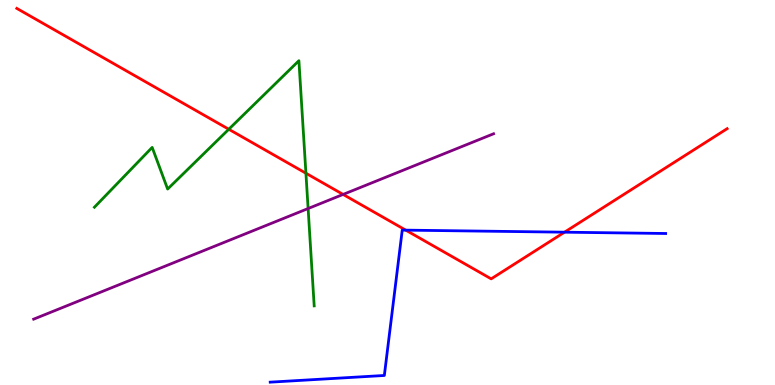[{'lines': ['blue', 'red'], 'intersections': [{'x': 5.24, 'y': 4.02}, {'x': 7.28, 'y': 3.97}]}, {'lines': ['green', 'red'], 'intersections': [{'x': 2.95, 'y': 6.64}, {'x': 3.95, 'y': 5.5}]}, {'lines': ['purple', 'red'], 'intersections': [{'x': 4.43, 'y': 4.95}]}, {'lines': ['blue', 'green'], 'intersections': []}, {'lines': ['blue', 'purple'], 'intersections': []}, {'lines': ['green', 'purple'], 'intersections': [{'x': 3.98, 'y': 4.58}]}]